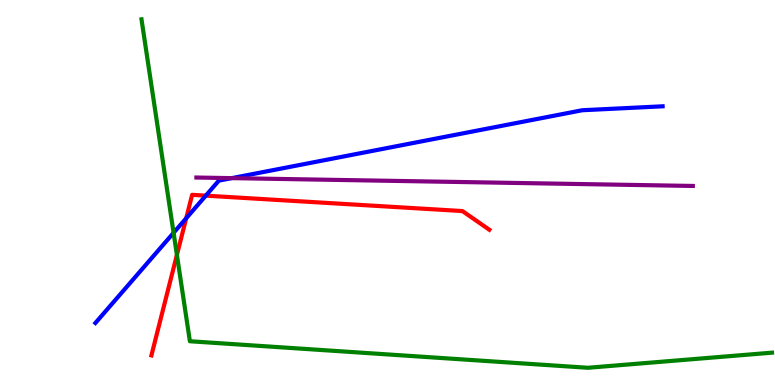[{'lines': ['blue', 'red'], 'intersections': [{'x': 2.4, 'y': 4.33}, {'x': 2.66, 'y': 4.92}]}, {'lines': ['green', 'red'], 'intersections': [{'x': 2.28, 'y': 3.38}]}, {'lines': ['purple', 'red'], 'intersections': []}, {'lines': ['blue', 'green'], 'intersections': [{'x': 2.24, 'y': 3.95}]}, {'lines': ['blue', 'purple'], 'intersections': [{'x': 2.99, 'y': 5.37}]}, {'lines': ['green', 'purple'], 'intersections': []}]